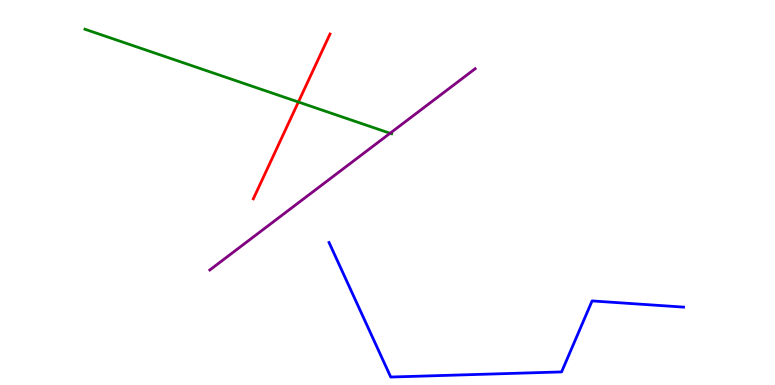[{'lines': ['blue', 'red'], 'intersections': []}, {'lines': ['green', 'red'], 'intersections': [{'x': 3.85, 'y': 7.35}]}, {'lines': ['purple', 'red'], 'intersections': []}, {'lines': ['blue', 'green'], 'intersections': []}, {'lines': ['blue', 'purple'], 'intersections': []}, {'lines': ['green', 'purple'], 'intersections': [{'x': 5.03, 'y': 6.54}]}]